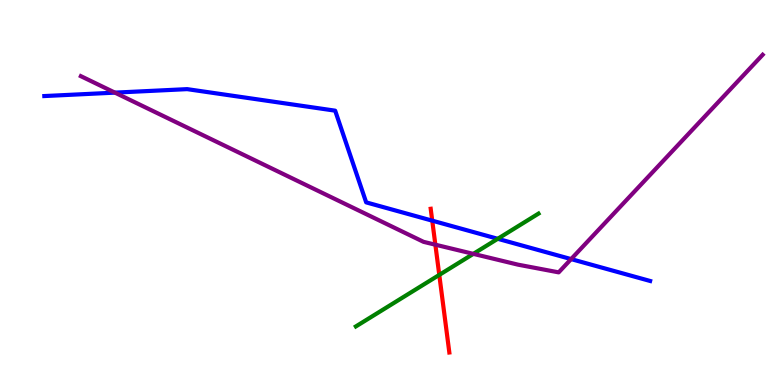[{'lines': ['blue', 'red'], 'intersections': [{'x': 5.58, 'y': 4.27}]}, {'lines': ['green', 'red'], 'intersections': [{'x': 5.67, 'y': 2.86}]}, {'lines': ['purple', 'red'], 'intersections': [{'x': 5.62, 'y': 3.64}]}, {'lines': ['blue', 'green'], 'intersections': [{'x': 6.42, 'y': 3.8}]}, {'lines': ['blue', 'purple'], 'intersections': [{'x': 1.48, 'y': 7.59}, {'x': 7.37, 'y': 3.27}]}, {'lines': ['green', 'purple'], 'intersections': [{'x': 6.11, 'y': 3.41}]}]